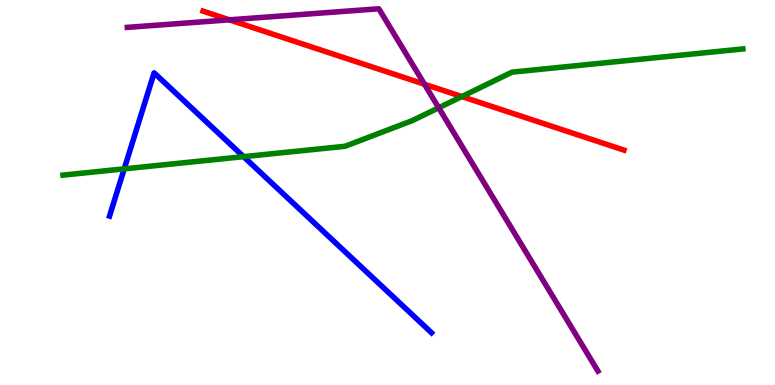[{'lines': ['blue', 'red'], 'intersections': []}, {'lines': ['green', 'red'], 'intersections': [{'x': 5.96, 'y': 7.49}]}, {'lines': ['purple', 'red'], 'intersections': [{'x': 2.96, 'y': 9.48}, {'x': 5.48, 'y': 7.81}]}, {'lines': ['blue', 'green'], 'intersections': [{'x': 1.6, 'y': 5.61}, {'x': 3.14, 'y': 5.93}]}, {'lines': ['blue', 'purple'], 'intersections': []}, {'lines': ['green', 'purple'], 'intersections': [{'x': 5.66, 'y': 7.2}]}]